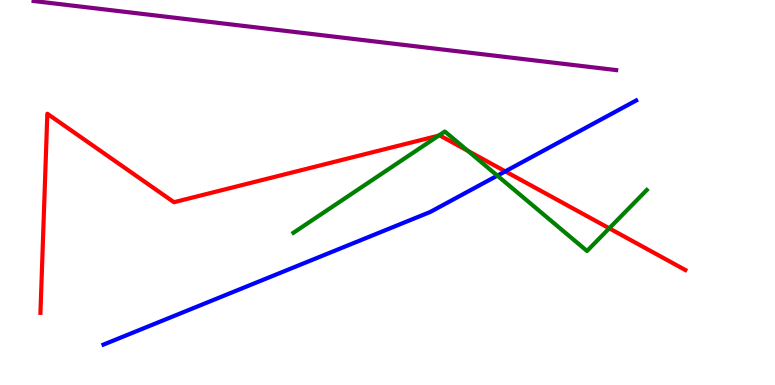[{'lines': ['blue', 'red'], 'intersections': [{'x': 6.52, 'y': 5.55}]}, {'lines': ['green', 'red'], 'intersections': [{'x': 5.66, 'y': 6.48}, {'x': 6.04, 'y': 6.08}, {'x': 7.86, 'y': 4.07}]}, {'lines': ['purple', 'red'], 'intersections': []}, {'lines': ['blue', 'green'], 'intersections': [{'x': 6.42, 'y': 5.44}]}, {'lines': ['blue', 'purple'], 'intersections': []}, {'lines': ['green', 'purple'], 'intersections': []}]